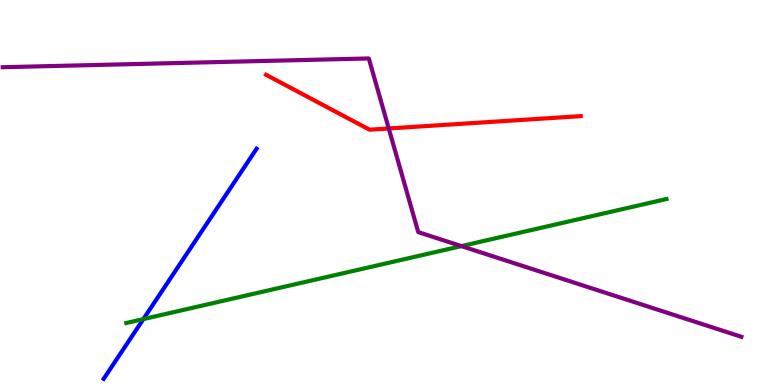[{'lines': ['blue', 'red'], 'intersections': []}, {'lines': ['green', 'red'], 'intersections': []}, {'lines': ['purple', 'red'], 'intersections': [{'x': 5.02, 'y': 6.66}]}, {'lines': ['blue', 'green'], 'intersections': [{'x': 1.85, 'y': 1.71}]}, {'lines': ['blue', 'purple'], 'intersections': []}, {'lines': ['green', 'purple'], 'intersections': [{'x': 5.95, 'y': 3.61}]}]